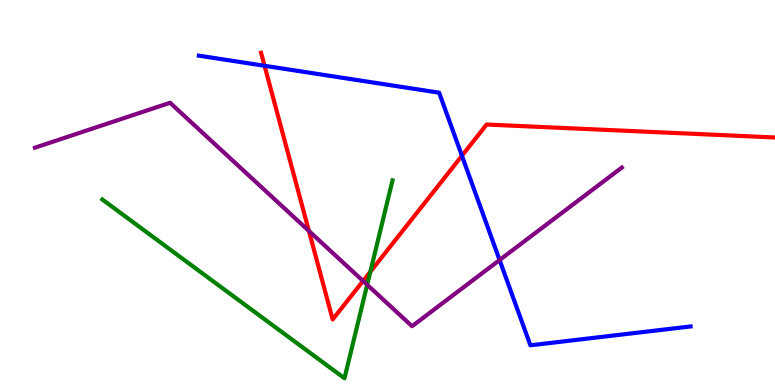[{'lines': ['blue', 'red'], 'intersections': [{'x': 3.41, 'y': 8.29}, {'x': 5.96, 'y': 5.95}]}, {'lines': ['green', 'red'], 'intersections': [{'x': 4.78, 'y': 2.94}]}, {'lines': ['purple', 'red'], 'intersections': [{'x': 3.99, 'y': 4.0}, {'x': 4.68, 'y': 2.7}]}, {'lines': ['blue', 'green'], 'intersections': []}, {'lines': ['blue', 'purple'], 'intersections': [{'x': 6.45, 'y': 3.25}]}, {'lines': ['green', 'purple'], 'intersections': [{'x': 4.74, 'y': 2.6}]}]